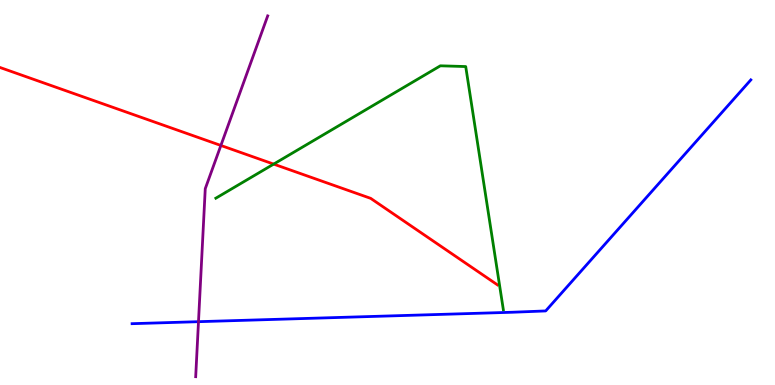[{'lines': ['blue', 'red'], 'intersections': []}, {'lines': ['green', 'red'], 'intersections': [{'x': 3.53, 'y': 5.74}]}, {'lines': ['purple', 'red'], 'intersections': [{'x': 2.85, 'y': 6.22}]}, {'lines': ['blue', 'green'], 'intersections': []}, {'lines': ['blue', 'purple'], 'intersections': [{'x': 2.56, 'y': 1.64}]}, {'lines': ['green', 'purple'], 'intersections': []}]